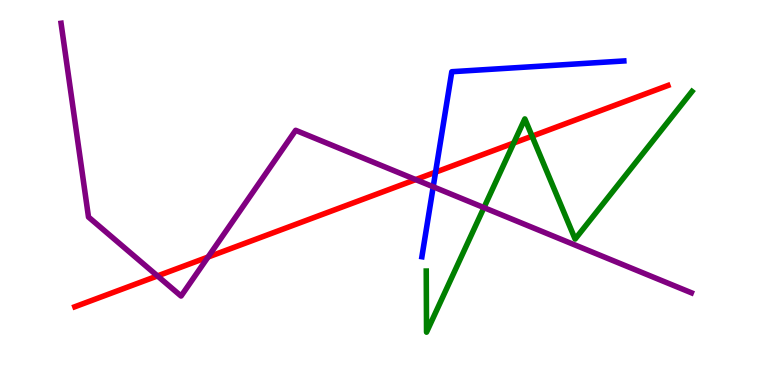[{'lines': ['blue', 'red'], 'intersections': [{'x': 5.62, 'y': 5.53}]}, {'lines': ['green', 'red'], 'intersections': [{'x': 6.63, 'y': 6.29}, {'x': 6.87, 'y': 6.46}]}, {'lines': ['purple', 'red'], 'intersections': [{'x': 2.03, 'y': 2.83}, {'x': 2.68, 'y': 3.32}, {'x': 5.36, 'y': 5.34}]}, {'lines': ['blue', 'green'], 'intersections': []}, {'lines': ['blue', 'purple'], 'intersections': [{'x': 5.59, 'y': 5.15}]}, {'lines': ['green', 'purple'], 'intersections': [{'x': 6.24, 'y': 4.61}]}]